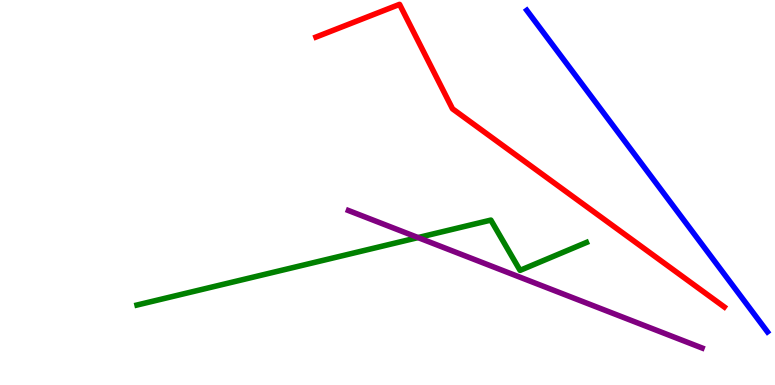[{'lines': ['blue', 'red'], 'intersections': []}, {'lines': ['green', 'red'], 'intersections': []}, {'lines': ['purple', 'red'], 'intersections': []}, {'lines': ['blue', 'green'], 'intersections': []}, {'lines': ['blue', 'purple'], 'intersections': []}, {'lines': ['green', 'purple'], 'intersections': [{'x': 5.39, 'y': 3.83}]}]